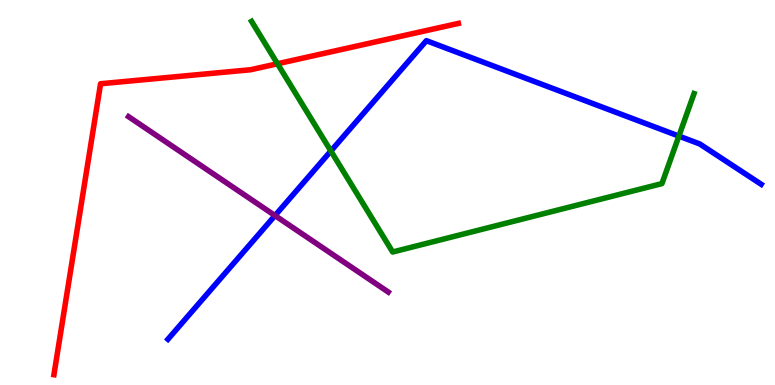[{'lines': ['blue', 'red'], 'intersections': []}, {'lines': ['green', 'red'], 'intersections': [{'x': 3.58, 'y': 8.34}]}, {'lines': ['purple', 'red'], 'intersections': []}, {'lines': ['blue', 'green'], 'intersections': [{'x': 4.27, 'y': 6.08}, {'x': 8.76, 'y': 6.47}]}, {'lines': ['blue', 'purple'], 'intersections': [{'x': 3.55, 'y': 4.4}]}, {'lines': ['green', 'purple'], 'intersections': []}]